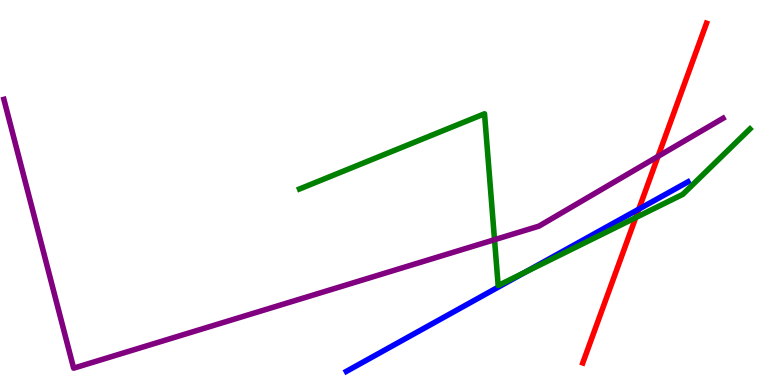[{'lines': ['blue', 'red'], 'intersections': [{'x': 8.24, 'y': 4.57}]}, {'lines': ['green', 'red'], 'intersections': [{'x': 8.2, 'y': 4.35}]}, {'lines': ['purple', 'red'], 'intersections': [{'x': 8.49, 'y': 5.94}]}, {'lines': ['blue', 'green'], 'intersections': [{'x': 6.77, 'y': 2.93}]}, {'lines': ['blue', 'purple'], 'intersections': []}, {'lines': ['green', 'purple'], 'intersections': [{'x': 6.38, 'y': 3.77}]}]